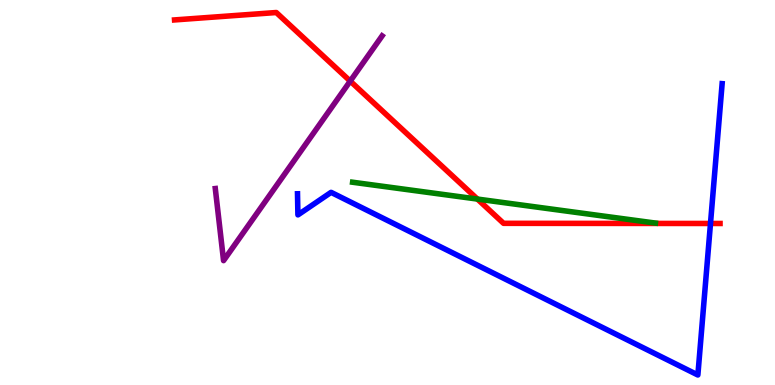[{'lines': ['blue', 'red'], 'intersections': [{'x': 9.17, 'y': 4.2}]}, {'lines': ['green', 'red'], 'intersections': [{'x': 6.16, 'y': 4.83}]}, {'lines': ['purple', 'red'], 'intersections': [{'x': 4.52, 'y': 7.89}]}, {'lines': ['blue', 'green'], 'intersections': []}, {'lines': ['blue', 'purple'], 'intersections': []}, {'lines': ['green', 'purple'], 'intersections': []}]